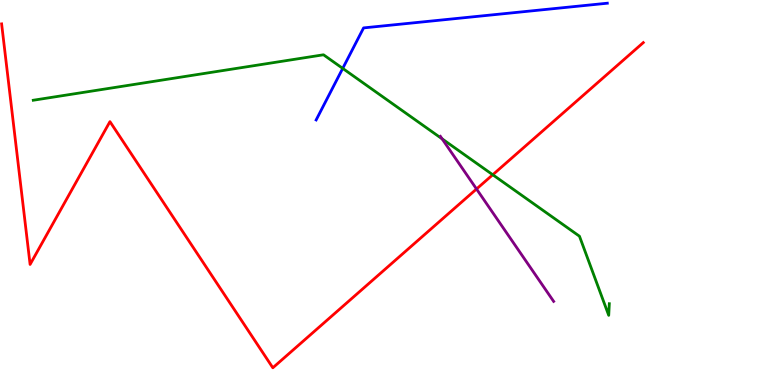[{'lines': ['blue', 'red'], 'intersections': []}, {'lines': ['green', 'red'], 'intersections': [{'x': 6.36, 'y': 5.46}]}, {'lines': ['purple', 'red'], 'intersections': [{'x': 6.15, 'y': 5.09}]}, {'lines': ['blue', 'green'], 'intersections': [{'x': 4.42, 'y': 8.22}]}, {'lines': ['blue', 'purple'], 'intersections': []}, {'lines': ['green', 'purple'], 'intersections': [{'x': 5.7, 'y': 6.39}]}]